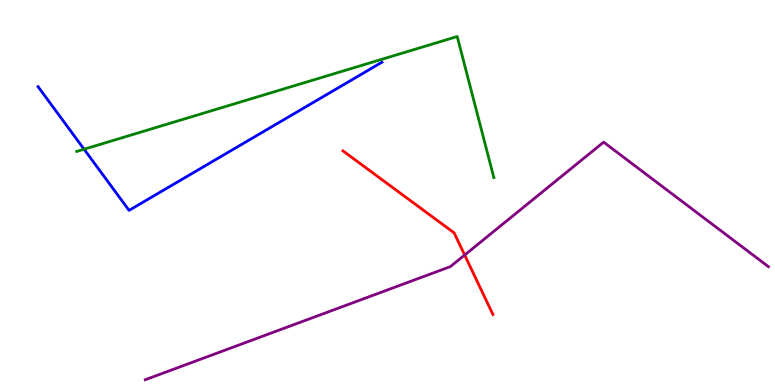[{'lines': ['blue', 'red'], 'intersections': []}, {'lines': ['green', 'red'], 'intersections': []}, {'lines': ['purple', 'red'], 'intersections': [{'x': 6.0, 'y': 3.38}]}, {'lines': ['blue', 'green'], 'intersections': [{'x': 1.08, 'y': 6.12}]}, {'lines': ['blue', 'purple'], 'intersections': []}, {'lines': ['green', 'purple'], 'intersections': []}]